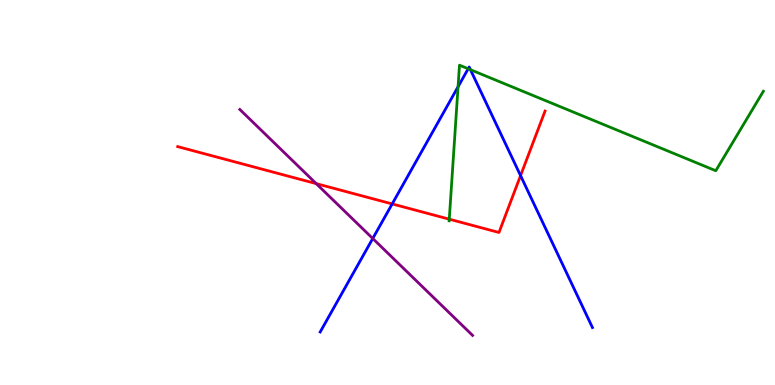[{'lines': ['blue', 'red'], 'intersections': [{'x': 5.06, 'y': 4.7}, {'x': 6.72, 'y': 5.44}]}, {'lines': ['green', 'red'], 'intersections': [{'x': 5.8, 'y': 4.31}]}, {'lines': ['purple', 'red'], 'intersections': [{'x': 4.08, 'y': 5.23}]}, {'lines': ['blue', 'green'], 'intersections': [{'x': 5.91, 'y': 7.75}, {'x': 6.04, 'y': 8.21}, {'x': 6.07, 'y': 8.19}]}, {'lines': ['blue', 'purple'], 'intersections': [{'x': 4.81, 'y': 3.81}]}, {'lines': ['green', 'purple'], 'intersections': []}]